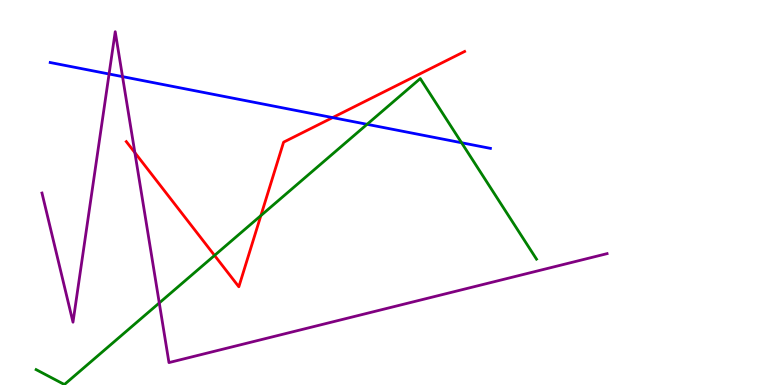[{'lines': ['blue', 'red'], 'intersections': [{'x': 4.29, 'y': 6.95}]}, {'lines': ['green', 'red'], 'intersections': [{'x': 2.77, 'y': 3.37}, {'x': 3.37, 'y': 4.4}]}, {'lines': ['purple', 'red'], 'intersections': [{'x': 1.74, 'y': 6.04}]}, {'lines': ['blue', 'green'], 'intersections': [{'x': 4.74, 'y': 6.77}, {'x': 5.96, 'y': 6.29}]}, {'lines': ['blue', 'purple'], 'intersections': [{'x': 1.41, 'y': 8.08}, {'x': 1.58, 'y': 8.01}]}, {'lines': ['green', 'purple'], 'intersections': [{'x': 2.06, 'y': 2.13}]}]